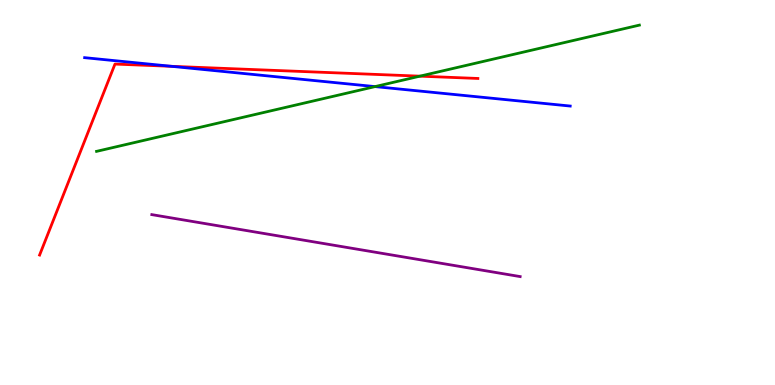[{'lines': ['blue', 'red'], 'intersections': [{'x': 2.21, 'y': 8.28}]}, {'lines': ['green', 'red'], 'intersections': [{'x': 5.42, 'y': 8.02}]}, {'lines': ['purple', 'red'], 'intersections': []}, {'lines': ['blue', 'green'], 'intersections': [{'x': 4.84, 'y': 7.75}]}, {'lines': ['blue', 'purple'], 'intersections': []}, {'lines': ['green', 'purple'], 'intersections': []}]